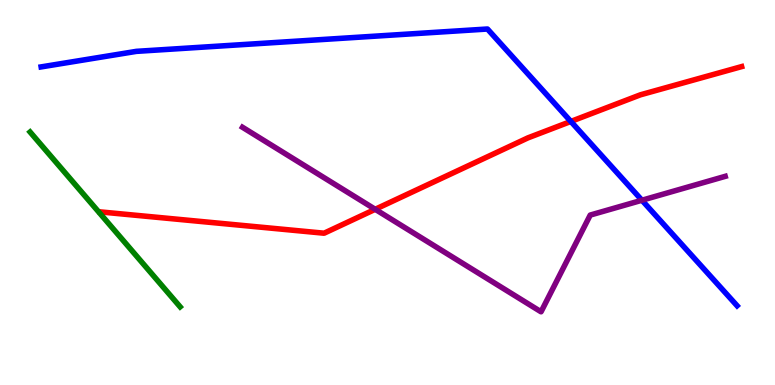[{'lines': ['blue', 'red'], 'intersections': [{'x': 7.37, 'y': 6.85}]}, {'lines': ['green', 'red'], 'intersections': []}, {'lines': ['purple', 'red'], 'intersections': [{'x': 4.84, 'y': 4.56}]}, {'lines': ['blue', 'green'], 'intersections': []}, {'lines': ['blue', 'purple'], 'intersections': [{'x': 8.28, 'y': 4.8}]}, {'lines': ['green', 'purple'], 'intersections': []}]